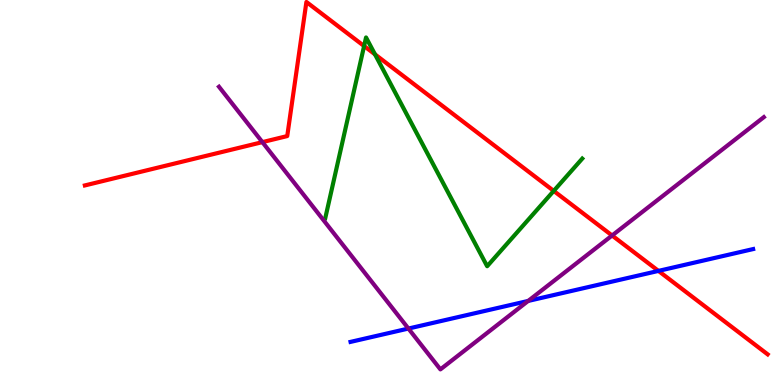[{'lines': ['blue', 'red'], 'intersections': [{'x': 8.5, 'y': 2.96}]}, {'lines': ['green', 'red'], 'intersections': [{'x': 4.7, 'y': 8.8}, {'x': 4.84, 'y': 8.59}, {'x': 7.14, 'y': 5.04}]}, {'lines': ['purple', 'red'], 'intersections': [{'x': 3.39, 'y': 6.31}, {'x': 7.9, 'y': 3.88}]}, {'lines': ['blue', 'green'], 'intersections': []}, {'lines': ['blue', 'purple'], 'intersections': [{'x': 5.27, 'y': 1.47}, {'x': 6.82, 'y': 2.18}]}, {'lines': ['green', 'purple'], 'intersections': []}]